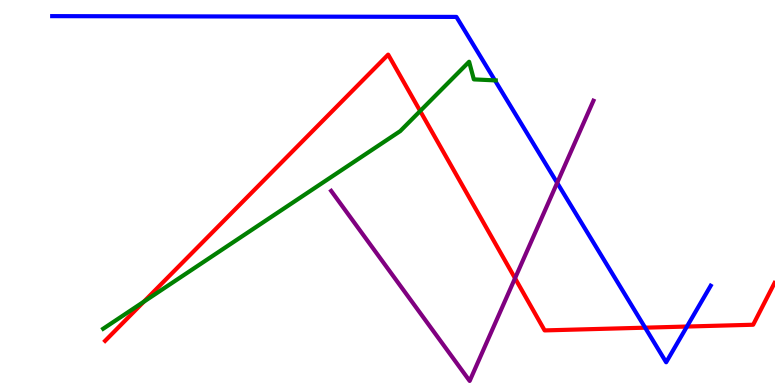[{'lines': ['blue', 'red'], 'intersections': [{'x': 8.32, 'y': 1.49}, {'x': 8.86, 'y': 1.52}]}, {'lines': ['green', 'red'], 'intersections': [{'x': 1.86, 'y': 2.16}, {'x': 5.42, 'y': 7.12}]}, {'lines': ['purple', 'red'], 'intersections': [{'x': 6.65, 'y': 2.77}]}, {'lines': ['blue', 'green'], 'intersections': [{'x': 6.39, 'y': 7.91}]}, {'lines': ['blue', 'purple'], 'intersections': [{'x': 7.19, 'y': 5.25}]}, {'lines': ['green', 'purple'], 'intersections': []}]